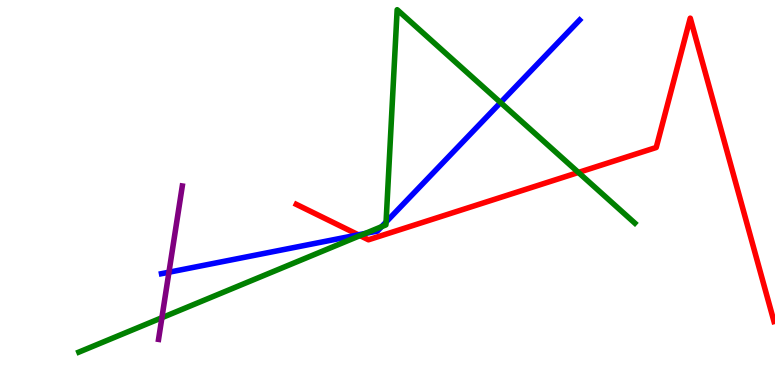[{'lines': ['blue', 'red'], 'intersections': [{'x': 4.62, 'y': 3.9}]}, {'lines': ['green', 'red'], 'intersections': [{'x': 4.65, 'y': 3.88}, {'x': 7.46, 'y': 5.52}]}, {'lines': ['purple', 'red'], 'intersections': []}, {'lines': ['blue', 'green'], 'intersections': [{'x': 4.71, 'y': 3.94}, {'x': 4.92, 'y': 4.11}, {'x': 4.98, 'y': 4.23}, {'x': 6.46, 'y': 7.34}]}, {'lines': ['blue', 'purple'], 'intersections': [{'x': 2.18, 'y': 2.93}]}, {'lines': ['green', 'purple'], 'intersections': [{'x': 2.09, 'y': 1.75}]}]